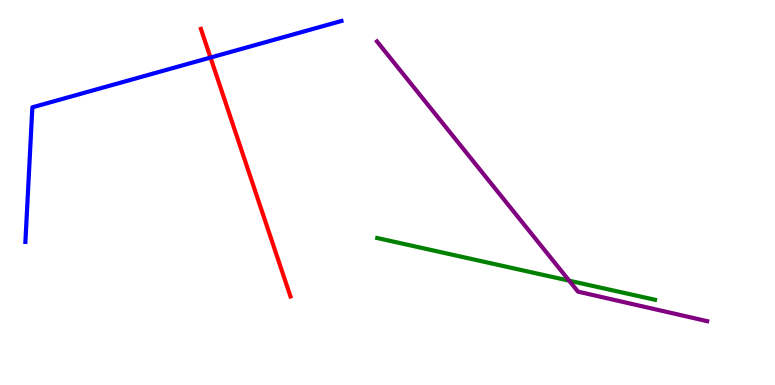[{'lines': ['blue', 'red'], 'intersections': [{'x': 2.72, 'y': 8.5}]}, {'lines': ['green', 'red'], 'intersections': []}, {'lines': ['purple', 'red'], 'intersections': []}, {'lines': ['blue', 'green'], 'intersections': []}, {'lines': ['blue', 'purple'], 'intersections': []}, {'lines': ['green', 'purple'], 'intersections': [{'x': 7.34, 'y': 2.71}]}]